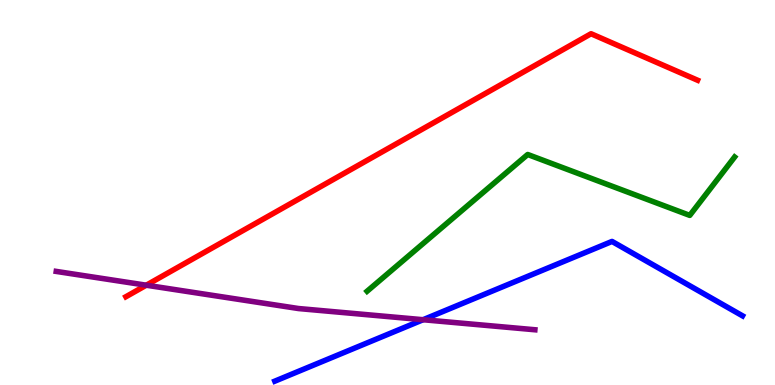[{'lines': ['blue', 'red'], 'intersections': []}, {'lines': ['green', 'red'], 'intersections': []}, {'lines': ['purple', 'red'], 'intersections': [{'x': 1.89, 'y': 2.59}]}, {'lines': ['blue', 'green'], 'intersections': []}, {'lines': ['blue', 'purple'], 'intersections': [{'x': 5.46, 'y': 1.7}]}, {'lines': ['green', 'purple'], 'intersections': []}]